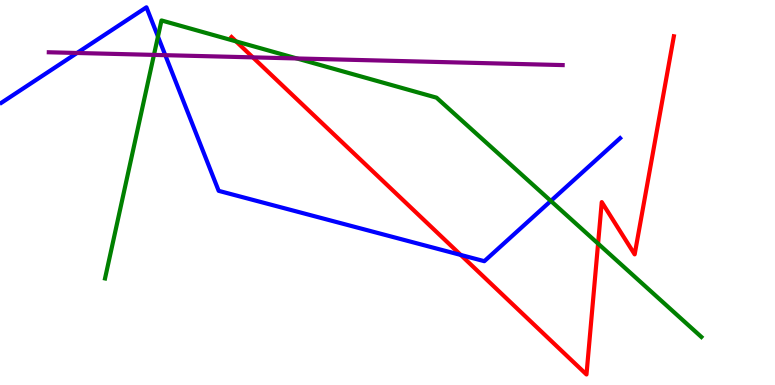[{'lines': ['blue', 'red'], 'intersections': [{'x': 5.94, 'y': 3.38}]}, {'lines': ['green', 'red'], 'intersections': [{'x': 3.05, 'y': 8.92}, {'x': 7.72, 'y': 3.67}]}, {'lines': ['purple', 'red'], 'intersections': [{'x': 3.26, 'y': 8.51}]}, {'lines': ['blue', 'green'], 'intersections': [{'x': 2.04, 'y': 9.05}, {'x': 7.11, 'y': 4.78}]}, {'lines': ['blue', 'purple'], 'intersections': [{'x': 0.994, 'y': 8.62}, {'x': 2.13, 'y': 8.57}]}, {'lines': ['green', 'purple'], 'intersections': [{'x': 1.99, 'y': 8.57}, {'x': 3.83, 'y': 8.48}]}]